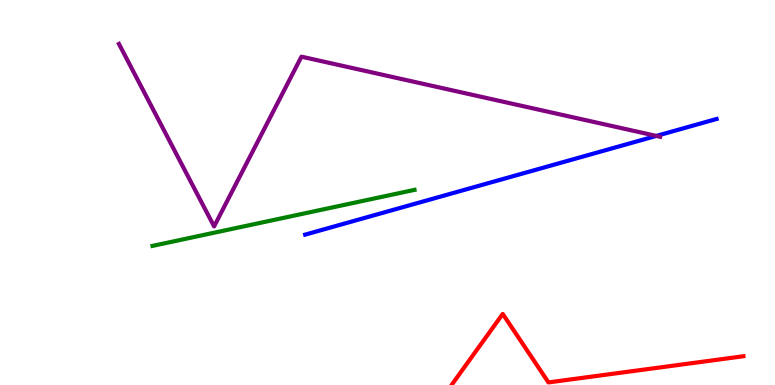[{'lines': ['blue', 'red'], 'intersections': []}, {'lines': ['green', 'red'], 'intersections': []}, {'lines': ['purple', 'red'], 'intersections': []}, {'lines': ['blue', 'green'], 'intersections': []}, {'lines': ['blue', 'purple'], 'intersections': [{'x': 8.47, 'y': 6.47}]}, {'lines': ['green', 'purple'], 'intersections': []}]